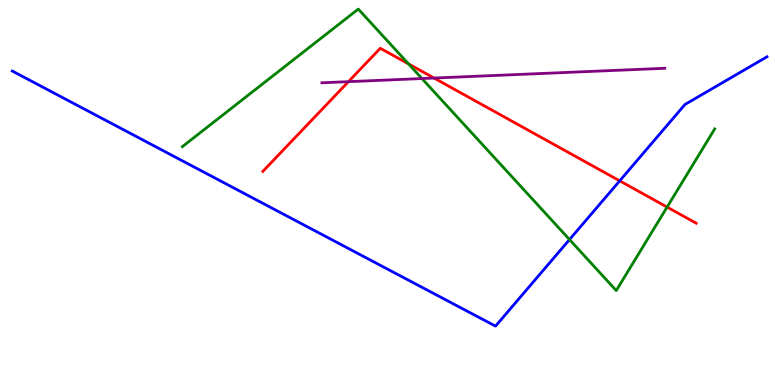[{'lines': ['blue', 'red'], 'intersections': [{'x': 8.0, 'y': 5.3}]}, {'lines': ['green', 'red'], 'intersections': [{'x': 5.27, 'y': 8.34}, {'x': 8.61, 'y': 4.62}]}, {'lines': ['purple', 'red'], 'intersections': [{'x': 4.5, 'y': 7.88}, {'x': 5.6, 'y': 7.97}]}, {'lines': ['blue', 'green'], 'intersections': [{'x': 7.35, 'y': 3.78}]}, {'lines': ['blue', 'purple'], 'intersections': []}, {'lines': ['green', 'purple'], 'intersections': [{'x': 5.44, 'y': 7.96}]}]